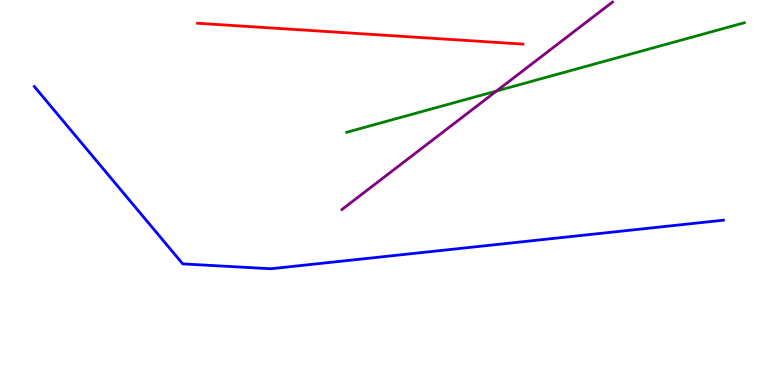[{'lines': ['blue', 'red'], 'intersections': []}, {'lines': ['green', 'red'], 'intersections': []}, {'lines': ['purple', 'red'], 'intersections': []}, {'lines': ['blue', 'green'], 'intersections': []}, {'lines': ['blue', 'purple'], 'intersections': []}, {'lines': ['green', 'purple'], 'intersections': [{'x': 6.41, 'y': 7.64}]}]